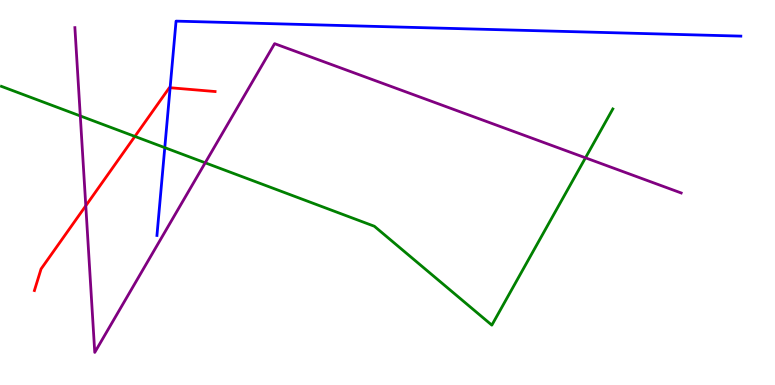[{'lines': ['blue', 'red'], 'intersections': [{'x': 2.2, 'y': 7.72}]}, {'lines': ['green', 'red'], 'intersections': [{'x': 1.74, 'y': 6.46}]}, {'lines': ['purple', 'red'], 'intersections': [{'x': 1.11, 'y': 4.66}]}, {'lines': ['blue', 'green'], 'intersections': [{'x': 2.13, 'y': 6.17}]}, {'lines': ['blue', 'purple'], 'intersections': []}, {'lines': ['green', 'purple'], 'intersections': [{'x': 1.04, 'y': 6.99}, {'x': 2.65, 'y': 5.77}, {'x': 7.55, 'y': 5.9}]}]